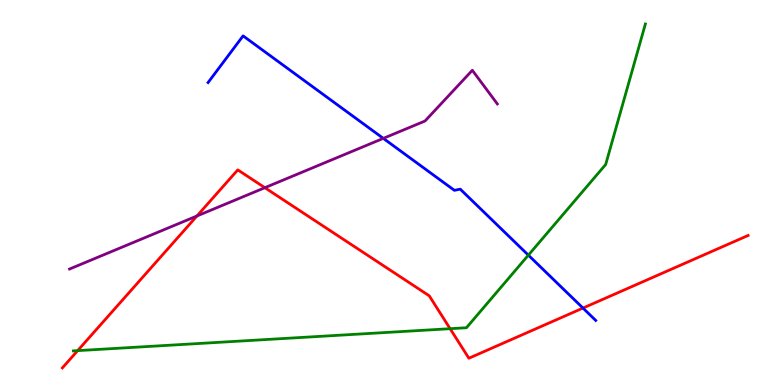[{'lines': ['blue', 'red'], 'intersections': [{'x': 7.52, 'y': 2.0}]}, {'lines': ['green', 'red'], 'intersections': [{'x': 1.0, 'y': 0.893}, {'x': 5.81, 'y': 1.46}]}, {'lines': ['purple', 'red'], 'intersections': [{'x': 2.54, 'y': 4.39}, {'x': 3.42, 'y': 5.12}]}, {'lines': ['blue', 'green'], 'intersections': [{'x': 6.82, 'y': 3.37}]}, {'lines': ['blue', 'purple'], 'intersections': [{'x': 4.95, 'y': 6.41}]}, {'lines': ['green', 'purple'], 'intersections': []}]